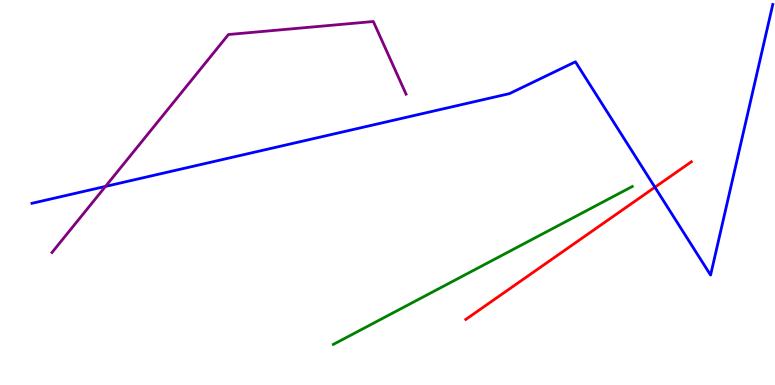[{'lines': ['blue', 'red'], 'intersections': [{'x': 8.45, 'y': 5.14}]}, {'lines': ['green', 'red'], 'intersections': []}, {'lines': ['purple', 'red'], 'intersections': []}, {'lines': ['blue', 'green'], 'intersections': []}, {'lines': ['blue', 'purple'], 'intersections': [{'x': 1.36, 'y': 5.16}]}, {'lines': ['green', 'purple'], 'intersections': []}]